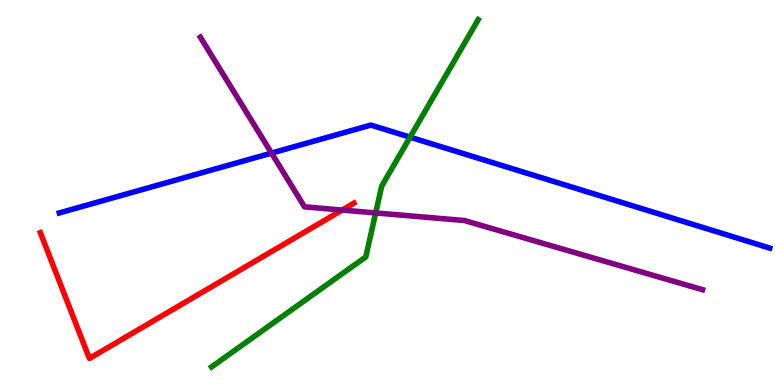[{'lines': ['blue', 'red'], 'intersections': []}, {'lines': ['green', 'red'], 'intersections': []}, {'lines': ['purple', 'red'], 'intersections': [{'x': 4.42, 'y': 4.54}]}, {'lines': ['blue', 'green'], 'intersections': [{'x': 5.29, 'y': 6.44}]}, {'lines': ['blue', 'purple'], 'intersections': [{'x': 3.5, 'y': 6.02}]}, {'lines': ['green', 'purple'], 'intersections': [{'x': 4.85, 'y': 4.47}]}]